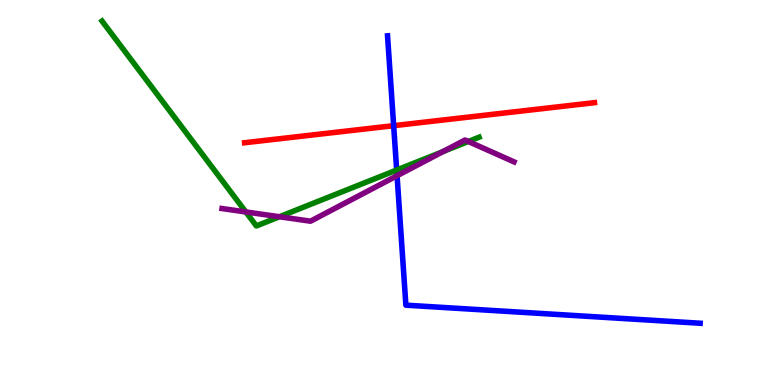[{'lines': ['blue', 'red'], 'intersections': [{'x': 5.08, 'y': 6.74}]}, {'lines': ['green', 'red'], 'intersections': []}, {'lines': ['purple', 'red'], 'intersections': []}, {'lines': ['blue', 'green'], 'intersections': [{'x': 5.12, 'y': 5.58}]}, {'lines': ['blue', 'purple'], 'intersections': [{'x': 5.12, 'y': 5.44}]}, {'lines': ['green', 'purple'], 'intersections': [{'x': 3.17, 'y': 4.49}, {'x': 3.61, 'y': 4.37}, {'x': 5.72, 'y': 6.06}, {'x': 6.04, 'y': 6.33}]}]